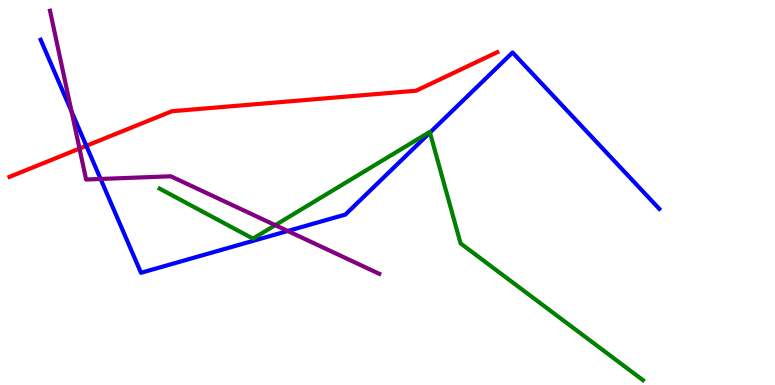[{'lines': ['blue', 'red'], 'intersections': [{'x': 1.11, 'y': 6.21}]}, {'lines': ['green', 'red'], 'intersections': []}, {'lines': ['purple', 'red'], 'intersections': [{'x': 1.03, 'y': 6.14}]}, {'lines': ['blue', 'green'], 'intersections': [{'x': 5.55, 'y': 6.56}]}, {'lines': ['blue', 'purple'], 'intersections': [{'x': 0.924, 'y': 7.1}, {'x': 1.3, 'y': 5.35}, {'x': 3.71, 'y': 4.0}]}, {'lines': ['green', 'purple'], 'intersections': [{'x': 3.55, 'y': 4.15}]}]